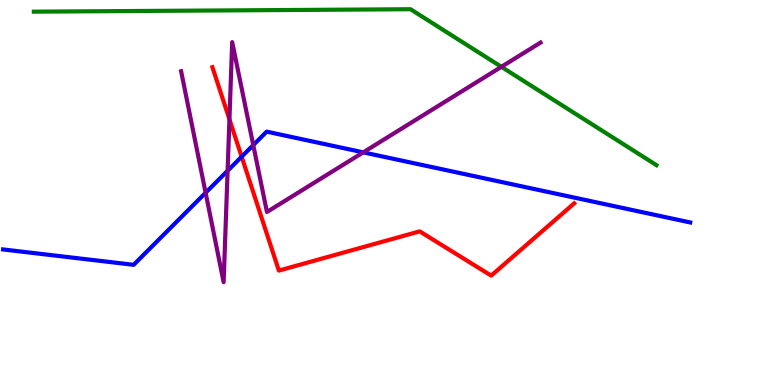[{'lines': ['blue', 'red'], 'intersections': [{'x': 3.12, 'y': 5.93}]}, {'lines': ['green', 'red'], 'intersections': []}, {'lines': ['purple', 'red'], 'intersections': [{'x': 2.96, 'y': 6.9}]}, {'lines': ['blue', 'green'], 'intersections': []}, {'lines': ['blue', 'purple'], 'intersections': [{'x': 2.65, 'y': 4.99}, {'x': 2.94, 'y': 5.56}, {'x': 3.27, 'y': 6.23}, {'x': 4.69, 'y': 6.04}]}, {'lines': ['green', 'purple'], 'intersections': [{'x': 6.47, 'y': 8.26}]}]